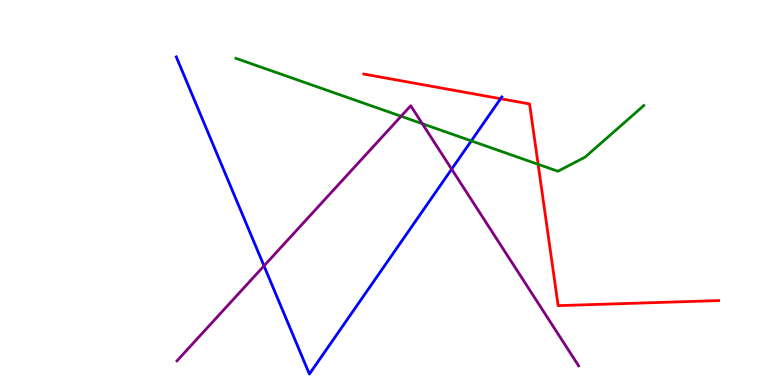[{'lines': ['blue', 'red'], 'intersections': [{'x': 6.46, 'y': 7.44}]}, {'lines': ['green', 'red'], 'intersections': [{'x': 6.94, 'y': 5.73}]}, {'lines': ['purple', 'red'], 'intersections': []}, {'lines': ['blue', 'green'], 'intersections': [{'x': 6.08, 'y': 6.34}]}, {'lines': ['blue', 'purple'], 'intersections': [{'x': 3.41, 'y': 3.09}, {'x': 5.83, 'y': 5.61}]}, {'lines': ['green', 'purple'], 'intersections': [{'x': 5.18, 'y': 6.98}, {'x': 5.45, 'y': 6.79}]}]